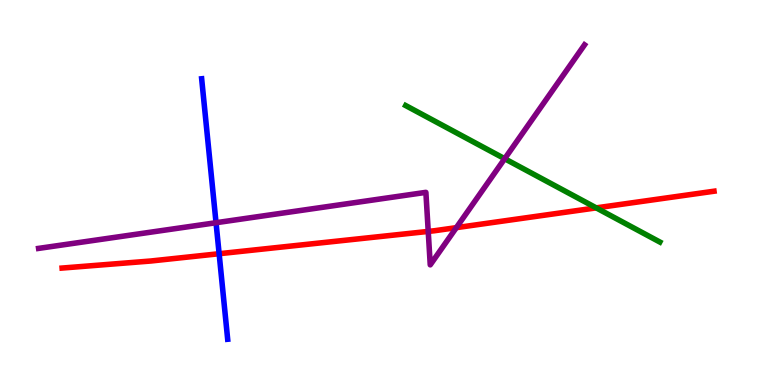[{'lines': ['blue', 'red'], 'intersections': [{'x': 2.83, 'y': 3.41}]}, {'lines': ['green', 'red'], 'intersections': [{'x': 7.69, 'y': 4.6}]}, {'lines': ['purple', 'red'], 'intersections': [{'x': 5.53, 'y': 3.99}, {'x': 5.89, 'y': 4.09}]}, {'lines': ['blue', 'green'], 'intersections': []}, {'lines': ['blue', 'purple'], 'intersections': [{'x': 2.79, 'y': 4.22}]}, {'lines': ['green', 'purple'], 'intersections': [{'x': 6.51, 'y': 5.88}]}]